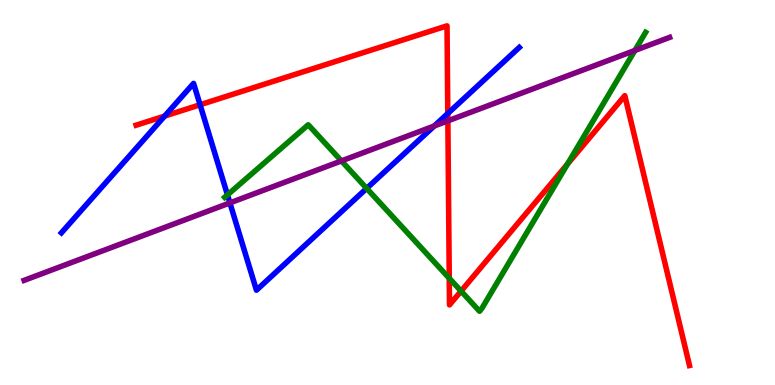[{'lines': ['blue', 'red'], 'intersections': [{'x': 2.12, 'y': 6.99}, {'x': 2.58, 'y': 7.28}, {'x': 5.78, 'y': 7.05}]}, {'lines': ['green', 'red'], 'intersections': [{'x': 5.8, 'y': 2.77}, {'x': 5.95, 'y': 2.44}, {'x': 7.32, 'y': 5.74}]}, {'lines': ['purple', 'red'], 'intersections': [{'x': 5.78, 'y': 6.86}]}, {'lines': ['blue', 'green'], 'intersections': [{'x': 2.94, 'y': 4.94}, {'x': 4.73, 'y': 5.11}]}, {'lines': ['blue', 'purple'], 'intersections': [{'x': 2.97, 'y': 4.73}, {'x': 5.6, 'y': 6.73}]}, {'lines': ['green', 'purple'], 'intersections': [{'x': 4.41, 'y': 5.82}, {'x': 8.19, 'y': 8.69}]}]